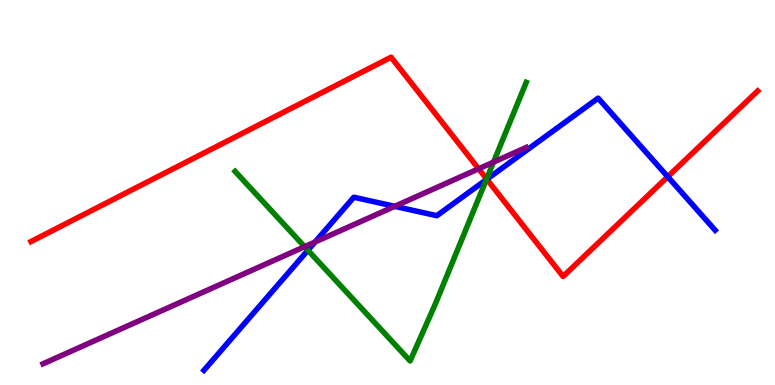[{'lines': ['blue', 'red'], 'intersections': [{'x': 6.28, 'y': 5.34}, {'x': 8.62, 'y': 5.41}]}, {'lines': ['green', 'red'], 'intersections': [{'x': 6.28, 'y': 5.35}]}, {'lines': ['purple', 'red'], 'intersections': [{'x': 6.18, 'y': 5.62}]}, {'lines': ['blue', 'green'], 'intersections': [{'x': 3.97, 'y': 3.5}, {'x': 6.28, 'y': 5.34}]}, {'lines': ['blue', 'purple'], 'intersections': [{'x': 4.07, 'y': 3.71}, {'x': 5.09, 'y': 4.64}]}, {'lines': ['green', 'purple'], 'intersections': [{'x': 3.93, 'y': 3.59}, {'x': 6.37, 'y': 5.79}]}]